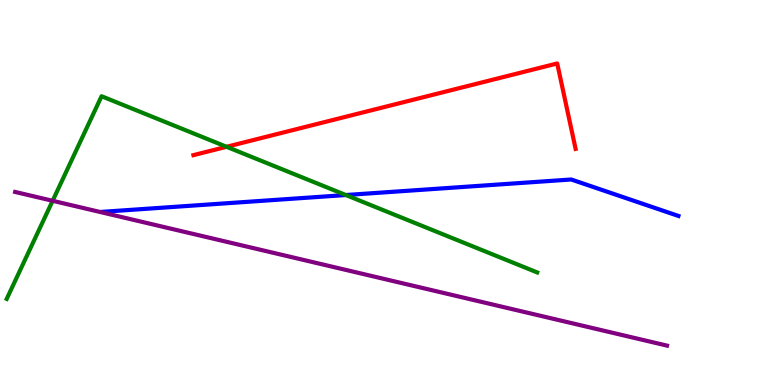[{'lines': ['blue', 'red'], 'intersections': []}, {'lines': ['green', 'red'], 'intersections': [{'x': 2.92, 'y': 6.19}]}, {'lines': ['purple', 'red'], 'intersections': []}, {'lines': ['blue', 'green'], 'intersections': [{'x': 4.46, 'y': 4.93}]}, {'lines': ['blue', 'purple'], 'intersections': []}, {'lines': ['green', 'purple'], 'intersections': [{'x': 0.679, 'y': 4.78}]}]